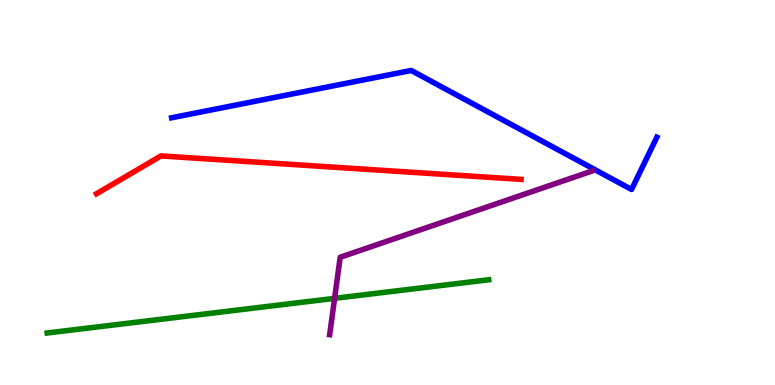[{'lines': ['blue', 'red'], 'intersections': []}, {'lines': ['green', 'red'], 'intersections': []}, {'lines': ['purple', 'red'], 'intersections': []}, {'lines': ['blue', 'green'], 'intersections': []}, {'lines': ['blue', 'purple'], 'intersections': []}, {'lines': ['green', 'purple'], 'intersections': [{'x': 4.32, 'y': 2.25}]}]